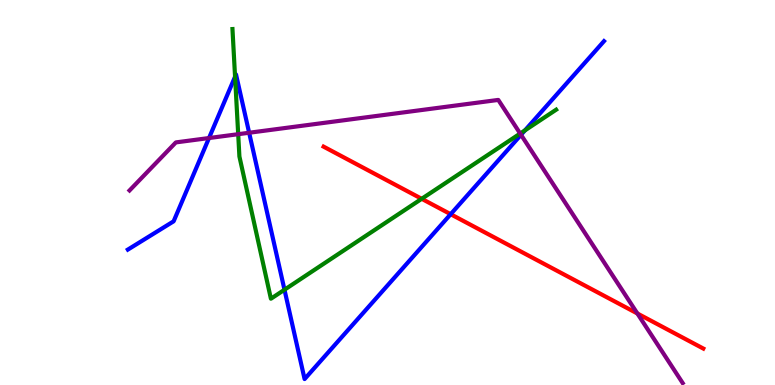[{'lines': ['blue', 'red'], 'intersections': [{'x': 5.81, 'y': 4.44}]}, {'lines': ['green', 'red'], 'intersections': [{'x': 5.44, 'y': 4.84}]}, {'lines': ['purple', 'red'], 'intersections': [{'x': 8.22, 'y': 1.86}]}, {'lines': ['blue', 'green'], 'intersections': [{'x': 3.03, 'y': 8.01}, {'x': 3.67, 'y': 2.47}, {'x': 6.77, 'y': 6.61}]}, {'lines': ['blue', 'purple'], 'intersections': [{'x': 2.7, 'y': 6.41}, {'x': 3.21, 'y': 6.55}, {'x': 6.72, 'y': 6.5}]}, {'lines': ['green', 'purple'], 'intersections': [{'x': 3.07, 'y': 6.51}, {'x': 6.71, 'y': 6.53}]}]